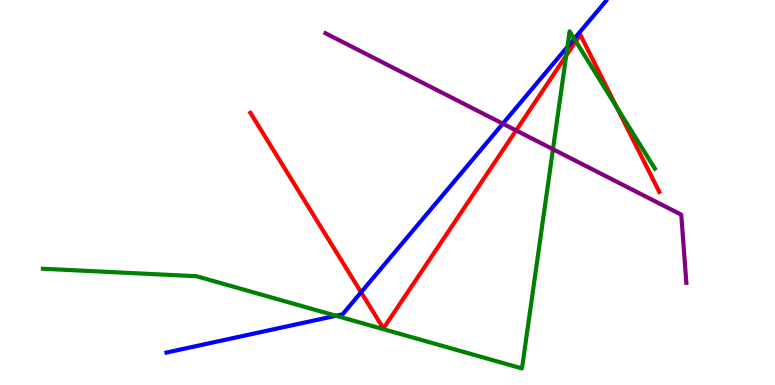[{'lines': ['blue', 'red'], 'intersections': [{'x': 4.66, 'y': 2.41}]}, {'lines': ['green', 'red'], 'intersections': [{'x': 7.31, 'y': 8.55}, {'x': 7.43, 'y': 8.93}, {'x': 7.96, 'y': 7.22}]}, {'lines': ['purple', 'red'], 'intersections': [{'x': 6.66, 'y': 6.61}]}, {'lines': ['blue', 'green'], 'intersections': [{'x': 4.34, 'y': 1.8}, {'x': 7.32, 'y': 8.78}, {'x': 7.41, 'y': 8.99}]}, {'lines': ['blue', 'purple'], 'intersections': [{'x': 6.49, 'y': 6.79}]}, {'lines': ['green', 'purple'], 'intersections': [{'x': 7.14, 'y': 6.12}]}]